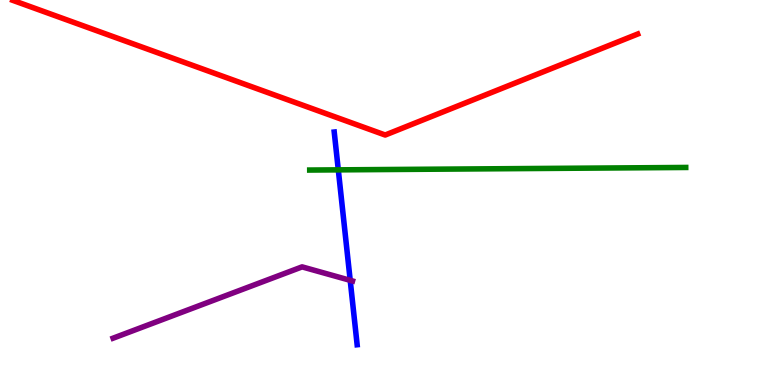[{'lines': ['blue', 'red'], 'intersections': []}, {'lines': ['green', 'red'], 'intersections': []}, {'lines': ['purple', 'red'], 'intersections': []}, {'lines': ['blue', 'green'], 'intersections': [{'x': 4.37, 'y': 5.59}]}, {'lines': ['blue', 'purple'], 'intersections': [{'x': 4.52, 'y': 2.72}]}, {'lines': ['green', 'purple'], 'intersections': []}]